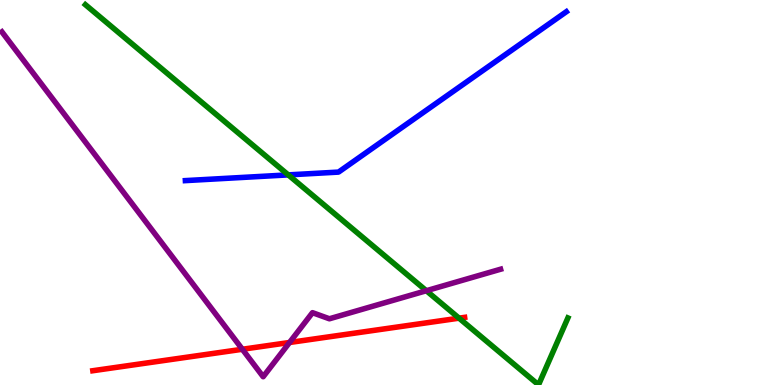[{'lines': ['blue', 'red'], 'intersections': []}, {'lines': ['green', 'red'], 'intersections': [{'x': 5.92, 'y': 1.74}]}, {'lines': ['purple', 'red'], 'intersections': [{'x': 3.13, 'y': 0.928}, {'x': 3.74, 'y': 1.1}]}, {'lines': ['blue', 'green'], 'intersections': [{'x': 3.72, 'y': 5.46}]}, {'lines': ['blue', 'purple'], 'intersections': []}, {'lines': ['green', 'purple'], 'intersections': [{'x': 5.5, 'y': 2.45}]}]